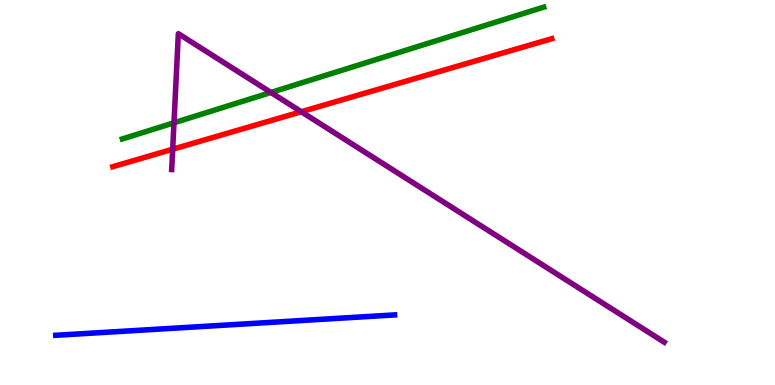[{'lines': ['blue', 'red'], 'intersections': []}, {'lines': ['green', 'red'], 'intersections': []}, {'lines': ['purple', 'red'], 'intersections': [{'x': 2.23, 'y': 6.12}, {'x': 3.89, 'y': 7.1}]}, {'lines': ['blue', 'green'], 'intersections': []}, {'lines': ['blue', 'purple'], 'intersections': []}, {'lines': ['green', 'purple'], 'intersections': [{'x': 2.24, 'y': 6.81}, {'x': 3.5, 'y': 7.6}]}]